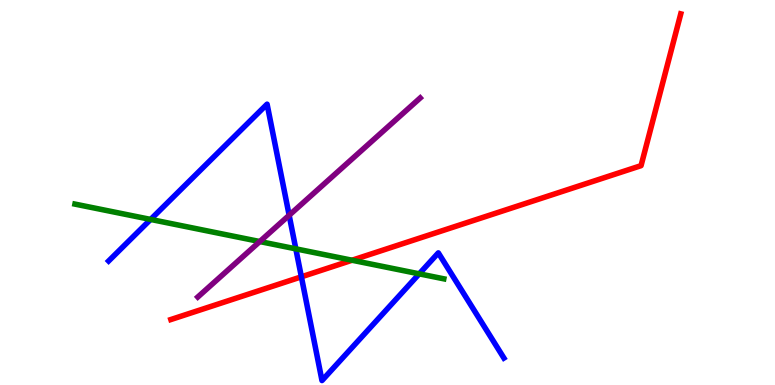[{'lines': ['blue', 'red'], 'intersections': [{'x': 3.89, 'y': 2.81}]}, {'lines': ['green', 'red'], 'intersections': [{'x': 4.54, 'y': 3.24}]}, {'lines': ['purple', 'red'], 'intersections': []}, {'lines': ['blue', 'green'], 'intersections': [{'x': 1.94, 'y': 4.3}, {'x': 3.82, 'y': 3.54}, {'x': 5.41, 'y': 2.89}]}, {'lines': ['blue', 'purple'], 'intersections': [{'x': 3.73, 'y': 4.41}]}, {'lines': ['green', 'purple'], 'intersections': [{'x': 3.35, 'y': 3.73}]}]